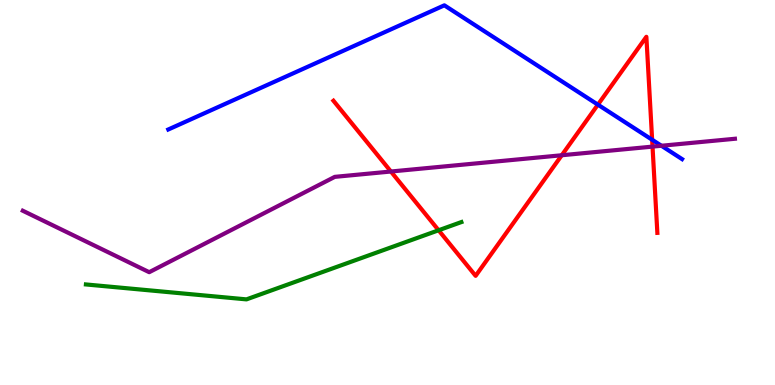[{'lines': ['blue', 'red'], 'intersections': [{'x': 7.71, 'y': 7.28}, {'x': 8.41, 'y': 6.37}]}, {'lines': ['green', 'red'], 'intersections': [{'x': 5.66, 'y': 4.02}]}, {'lines': ['purple', 'red'], 'intersections': [{'x': 5.04, 'y': 5.55}, {'x': 7.25, 'y': 5.97}, {'x': 8.42, 'y': 6.19}]}, {'lines': ['blue', 'green'], 'intersections': []}, {'lines': ['blue', 'purple'], 'intersections': [{'x': 8.53, 'y': 6.21}]}, {'lines': ['green', 'purple'], 'intersections': []}]